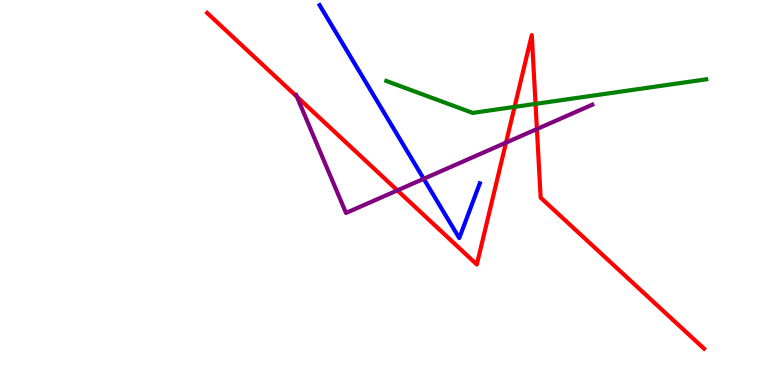[{'lines': ['blue', 'red'], 'intersections': []}, {'lines': ['green', 'red'], 'intersections': [{'x': 6.64, 'y': 7.22}, {'x': 6.91, 'y': 7.3}]}, {'lines': ['purple', 'red'], 'intersections': [{'x': 3.83, 'y': 7.49}, {'x': 5.13, 'y': 5.06}, {'x': 6.53, 'y': 6.3}, {'x': 6.93, 'y': 6.65}]}, {'lines': ['blue', 'green'], 'intersections': []}, {'lines': ['blue', 'purple'], 'intersections': [{'x': 5.47, 'y': 5.36}]}, {'lines': ['green', 'purple'], 'intersections': []}]